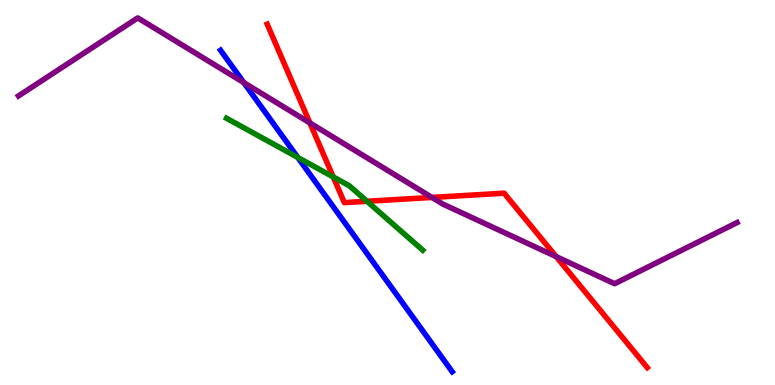[{'lines': ['blue', 'red'], 'intersections': []}, {'lines': ['green', 'red'], 'intersections': [{'x': 4.3, 'y': 5.4}, {'x': 4.74, 'y': 4.77}]}, {'lines': ['purple', 'red'], 'intersections': [{'x': 4.0, 'y': 6.81}, {'x': 5.57, 'y': 4.87}, {'x': 7.18, 'y': 3.33}]}, {'lines': ['blue', 'green'], 'intersections': [{'x': 3.84, 'y': 5.91}]}, {'lines': ['blue', 'purple'], 'intersections': [{'x': 3.15, 'y': 7.85}]}, {'lines': ['green', 'purple'], 'intersections': []}]